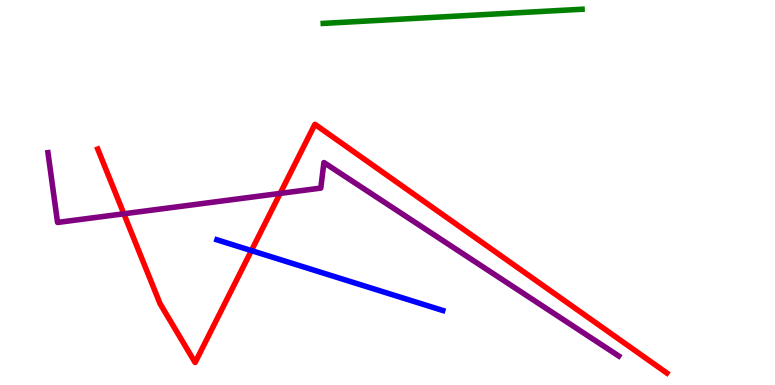[{'lines': ['blue', 'red'], 'intersections': [{'x': 3.24, 'y': 3.49}]}, {'lines': ['green', 'red'], 'intersections': []}, {'lines': ['purple', 'red'], 'intersections': [{'x': 1.6, 'y': 4.45}, {'x': 3.62, 'y': 4.98}]}, {'lines': ['blue', 'green'], 'intersections': []}, {'lines': ['blue', 'purple'], 'intersections': []}, {'lines': ['green', 'purple'], 'intersections': []}]